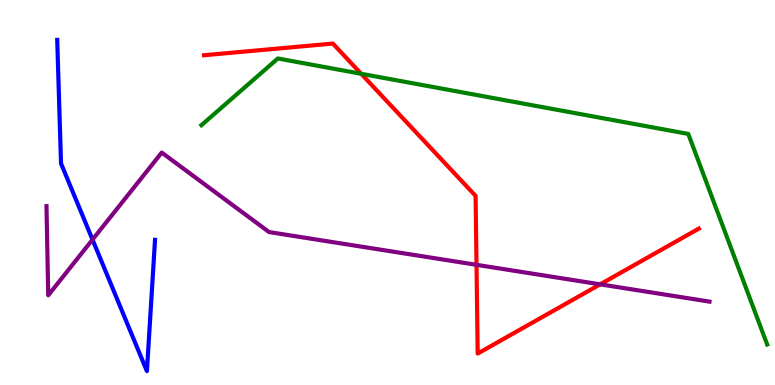[{'lines': ['blue', 'red'], 'intersections': []}, {'lines': ['green', 'red'], 'intersections': [{'x': 4.66, 'y': 8.08}]}, {'lines': ['purple', 'red'], 'intersections': [{'x': 6.15, 'y': 3.12}, {'x': 7.74, 'y': 2.61}]}, {'lines': ['blue', 'green'], 'intersections': []}, {'lines': ['blue', 'purple'], 'intersections': [{'x': 1.19, 'y': 3.78}]}, {'lines': ['green', 'purple'], 'intersections': []}]